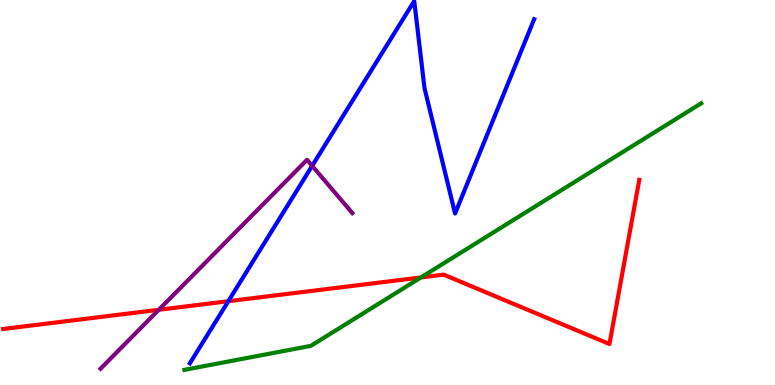[{'lines': ['blue', 'red'], 'intersections': [{'x': 2.95, 'y': 2.18}]}, {'lines': ['green', 'red'], 'intersections': [{'x': 5.43, 'y': 2.79}]}, {'lines': ['purple', 'red'], 'intersections': [{'x': 2.05, 'y': 1.95}]}, {'lines': ['blue', 'green'], 'intersections': []}, {'lines': ['blue', 'purple'], 'intersections': [{'x': 4.03, 'y': 5.69}]}, {'lines': ['green', 'purple'], 'intersections': []}]